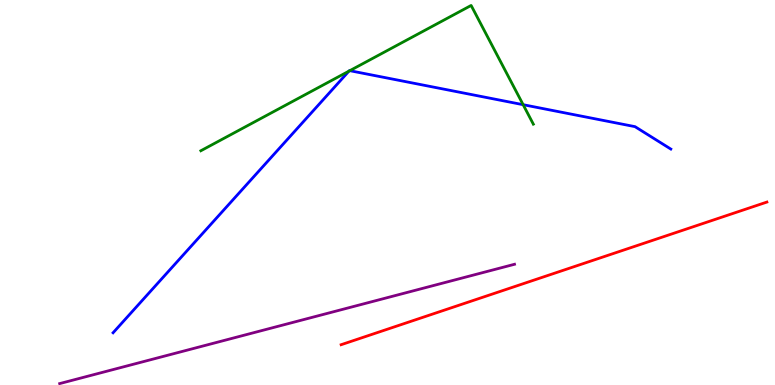[{'lines': ['blue', 'red'], 'intersections': []}, {'lines': ['green', 'red'], 'intersections': []}, {'lines': ['purple', 'red'], 'intersections': []}, {'lines': ['blue', 'green'], 'intersections': [{'x': 4.5, 'y': 8.15}, {'x': 4.51, 'y': 8.16}, {'x': 6.75, 'y': 7.28}]}, {'lines': ['blue', 'purple'], 'intersections': []}, {'lines': ['green', 'purple'], 'intersections': []}]